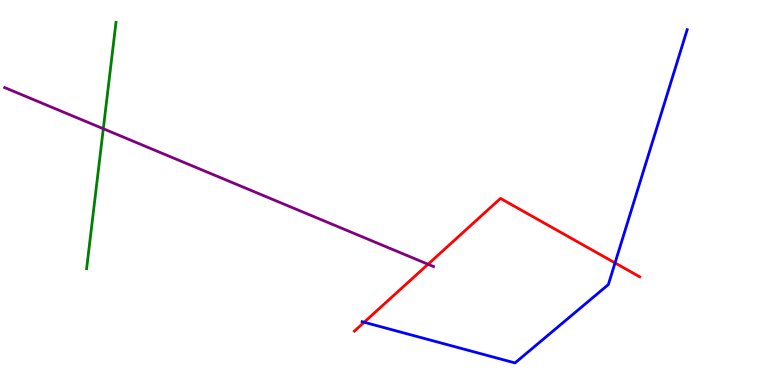[{'lines': ['blue', 'red'], 'intersections': [{'x': 4.7, 'y': 1.63}, {'x': 7.94, 'y': 3.17}]}, {'lines': ['green', 'red'], 'intersections': []}, {'lines': ['purple', 'red'], 'intersections': [{'x': 5.52, 'y': 3.14}]}, {'lines': ['blue', 'green'], 'intersections': []}, {'lines': ['blue', 'purple'], 'intersections': []}, {'lines': ['green', 'purple'], 'intersections': [{'x': 1.33, 'y': 6.66}]}]